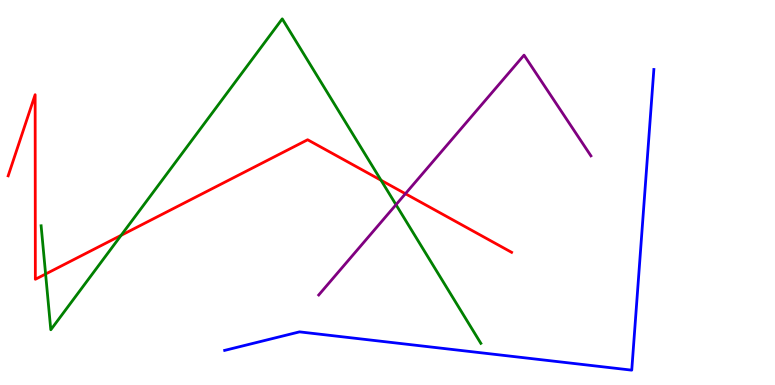[{'lines': ['blue', 'red'], 'intersections': []}, {'lines': ['green', 'red'], 'intersections': [{'x': 0.588, 'y': 2.88}, {'x': 1.56, 'y': 3.89}, {'x': 4.92, 'y': 5.32}]}, {'lines': ['purple', 'red'], 'intersections': [{'x': 5.23, 'y': 4.97}]}, {'lines': ['blue', 'green'], 'intersections': []}, {'lines': ['blue', 'purple'], 'intersections': []}, {'lines': ['green', 'purple'], 'intersections': [{'x': 5.11, 'y': 4.68}]}]